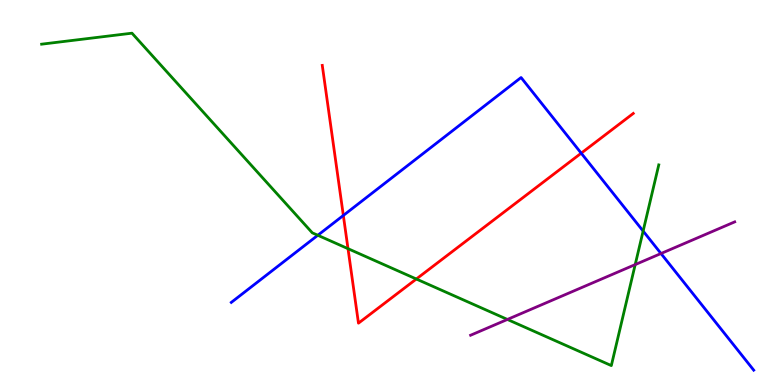[{'lines': ['blue', 'red'], 'intersections': [{'x': 4.43, 'y': 4.4}, {'x': 7.5, 'y': 6.02}]}, {'lines': ['green', 'red'], 'intersections': [{'x': 4.49, 'y': 3.54}, {'x': 5.37, 'y': 2.75}]}, {'lines': ['purple', 'red'], 'intersections': []}, {'lines': ['blue', 'green'], 'intersections': [{'x': 4.1, 'y': 3.89}, {'x': 8.3, 'y': 4.0}]}, {'lines': ['blue', 'purple'], 'intersections': [{'x': 8.53, 'y': 3.41}]}, {'lines': ['green', 'purple'], 'intersections': [{'x': 6.55, 'y': 1.7}, {'x': 8.2, 'y': 3.13}]}]